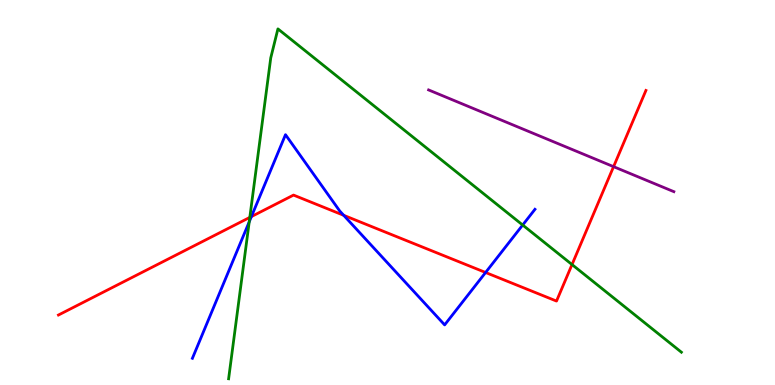[{'lines': ['blue', 'red'], 'intersections': [{'x': 3.24, 'y': 4.37}, {'x': 4.43, 'y': 4.41}, {'x': 6.27, 'y': 2.92}]}, {'lines': ['green', 'red'], 'intersections': [{'x': 3.22, 'y': 4.35}, {'x': 7.38, 'y': 3.13}]}, {'lines': ['purple', 'red'], 'intersections': [{'x': 7.92, 'y': 5.67}]}, {'lines': ['blue', 'green'], 'intersections': [{'x': 3.22, 'y': 4.24}, {'x': 6.74, 'y': 4.16}]}, {'lines': ['blue', 'purple'], 'intersections': []}, {'lines': ['green', 'purple'], 'intersections': []}]